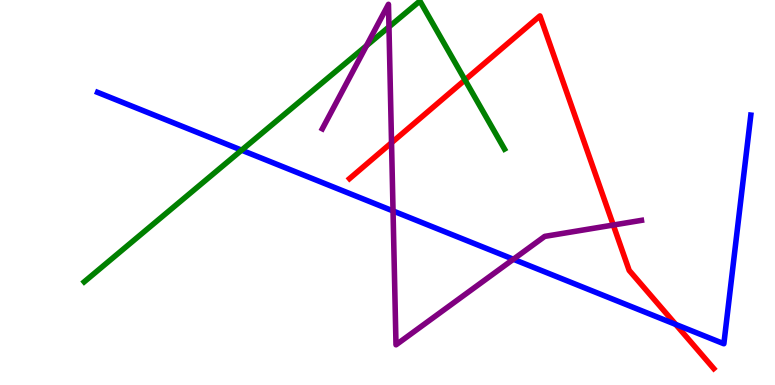[{'lines': ['blue', 'red'], 'intersections': [{'x': 8.72, 'y': 1.57}]}, {'lines': ['green', 'red'], 'intersections': [{'x': 6.0, 'y': 7.92}]}, {'lines': ['purple', 'red'], 'intersections': [{'x': 5.05, 'y': 6.29}, {'x': 7.91, 'y': 4.16}]}, {'lines': ['blue', 'green'], 'intersections': [{'x': 3.12, 'y': 6.1}]}, {'lines': ['blue', 'purple'], 'intersections': [{'x': 5.07, 'y': 4.52}, {'x': 6.62, 'y': 3.27}]}, {'lines': ['green', 'purple'], 'intersections': [{'x': 4.73, 'y': 8.81}, {'x': 5.02, 'y': 9.3}]}]